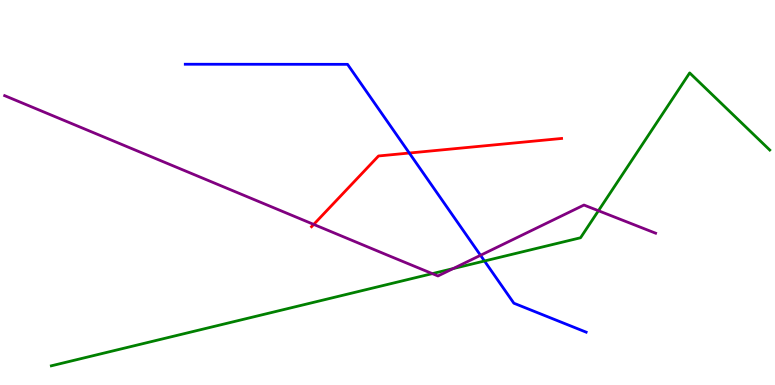[{'lines': ['blue', 'red'], 'intersections': [{'x': 5.28, 'y': 6.03}]}, {'lines': ['green', 'red'], 'intersections': []}, {'lines': ['purple', 'red'], 'intersections': [{'x': 4.05, 'y': 4.17}]}, {'lines': ['blue', 'green'], 'intersections': [{'x': 6.25, 'y': 3.22}]}, {'lines': ['blue', 'purple'], 'intersections': [{'x': 6.2, 'y': 3.37}]}, {'lines': ['green', 'purple'], 'intersections': [{'x': 5.58, 'y': 2.89}, {'x': 5.85, 'y': 3.02}, {'x': 7.72, 'y': 4.53}]}]